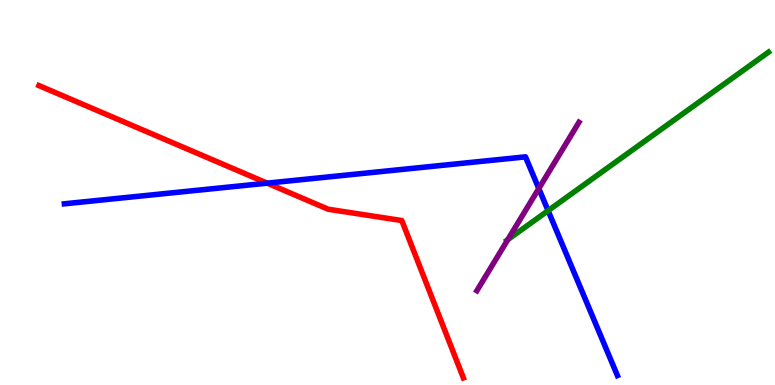[{'lines': ['blue', 'red'], 'intersections': [{'x': 3.45, 'y': 5.24}]}, {'lines': ['green', 'red'], 'intersections': []}, {'lines': ['purple', 'red'], 'intersections': []}, {'lines': ['blue', 'green'], 'intersections': [{'x': 7.07, 'y': 4.53}]}, {'lines': ['blue', 'purple'], 'intersections': [{'x': 6.95, 'y': 5.1}]}, {'lines': ['green', 'purple'], 'intersections': [{'x': 6.55, 'y': 3.78}]}]